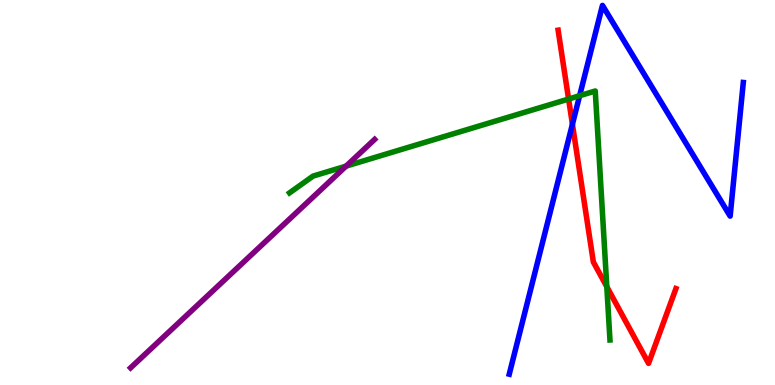[{'lines': ['blue', 'red'], 'intersections': [{'x': 7.39, 'y': 6.77}]}, {'lines': ['green', 'red'], 'intersections': [{'x': 7.34, 'y': 7.43}, {'x': 7.83, 'y': 2.55}]}, {'lines': ['purple', 'red'], 'intersections': []}, {'lines': ['blue', 'green'], 'intersections': [{'x': 7.48, 'y': 7.51}]}, {'lines': ['blue', 'purple'], 'intersections': []}, {'lines': ['green', 'purple'], 'intersections': [{'x': 4.47, 'y': 5.68}]}]